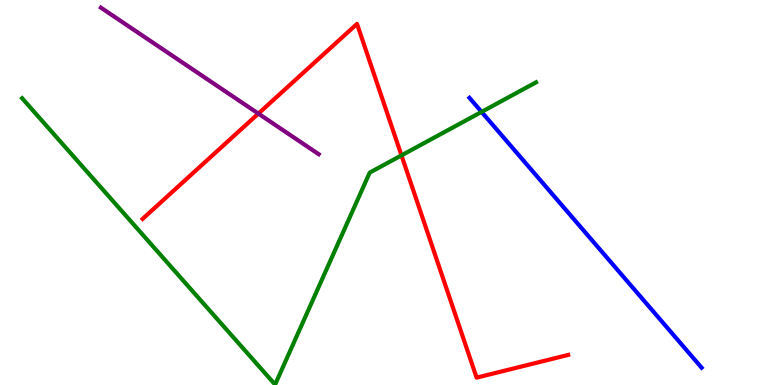[{'lines': ['blue', 'red'], 'intersections': []}, {'lines': ['green', 'red'], 'intersections': [{'x': 5.18, 'y': 5.96}]}, {'lines': ['purple', 'red'], 'intersections': [{'x': 3.33, 'y': 7.05}]}, {'lines': ['blue', 'green'], 'intersections': [{'x': 6.21, 'y': 7.09}]}, {'lines': ['blue', 'purple'], 'intersections': []}, {'lines': ['green', 'purple'], 'intersections': []}]